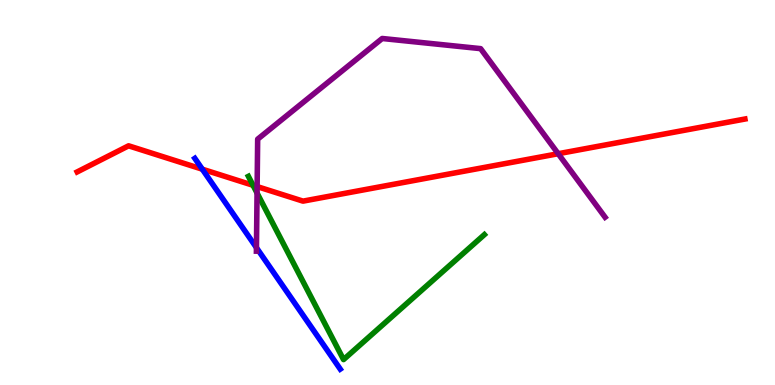[{'lines': ['blue', 'red'], 'intersections': [{'x': 2.61, 'y': 5.61}]}, {'lines': ['green', 'red'], 'intersections': [{'x': 3.26, 'y': 5.19}]}, {'lines': ['purple', 'red'], 'intersections': [{'x': 3.32, 'y': 5.15}, {'x': 7.2, 'y': 6.01}]}, {'lines': ['blue', 'green'], 'intersections': []}, {'lines': ['blue', 'purple'], 'intersections': [{'x': 3.31, 'y': 3.57}]}, {'lines': ['green', 'purple'], 'intersections': [{'x': 3.32, 'y': 4.99}]}]